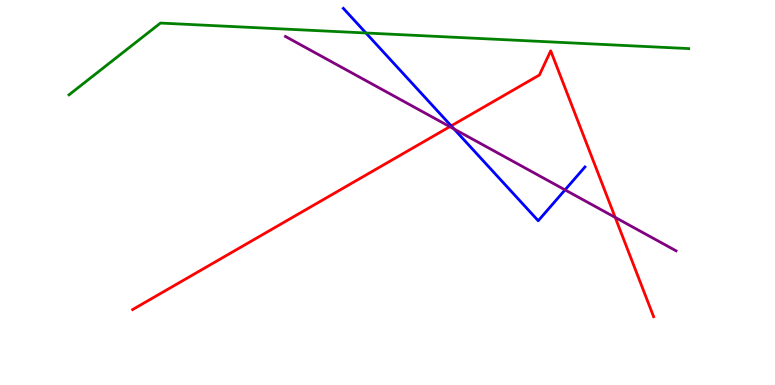[{'lines': ['blue', 'red'], 'intersections': [{'x': 5.82, 'y': 6.73}]}, {'lines': ['green', 'red'], 'intersections': []}, {'lines': ['purple', 'red'], 'intersections': [{'x': 5.8, 'y': 6.71}, {'x': 7.94, 'y': 4.35}]}, {'lines': ['blue', 'green'], 'intersections': [{'x': 4.72, 'y': 9.14}]}, {'lines': ['blue', 'purple'], 'intersections': [{'x': 5.86, 'y': 6.65}, {'x': 7.29, 'y': 5.07}]}, {'lines': ['green', 'purple'], 'intersections': []}]